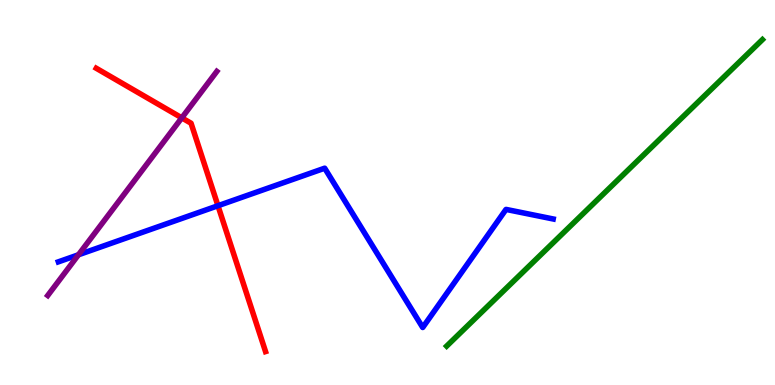[{'lines': ['blue', 'red'], 'intersections': [{'x': 2.81, 'y': 4.66}]}, {'lines': ['green', 'red'], 'intersections': []}, {'lines': ['purple', 'red'], 'intersections': [{'x': 2.35, 'y': 6.94}]}, {'lines': ['blue', 'green'], 'intersections': []}, {'lines': ['blue', 'purple'], 'intersections': [{'x': 1.01, 'y': 3.38}]}, {'lines': ['green', 'purple'], 'intersections': []}]